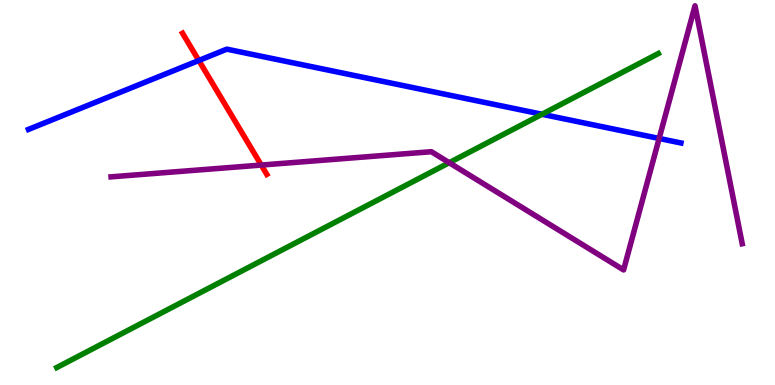[{'lines': ['blue', 'red'], 'intersections': [{'x': 2.57, 'y': 8.43}]}, {'lines': ['green', 'red'], 'intersections': []}, {'lines': ['purple', 'red'], 'intersections': [{'x': 3.37, 'y': 5.71}]}, {'lines': ['blue', 'green'], 'intersections': [{'x': 6.99, 'y': 7.03}]}, {'lines': ['blue', 'purple'], 'intersections': [{'x': 8.5, 'y': 6.4}]}, {'lines': ['green', 'purple'], 'intersections': [{'x': 5.8, 'y': 5.77}]}]